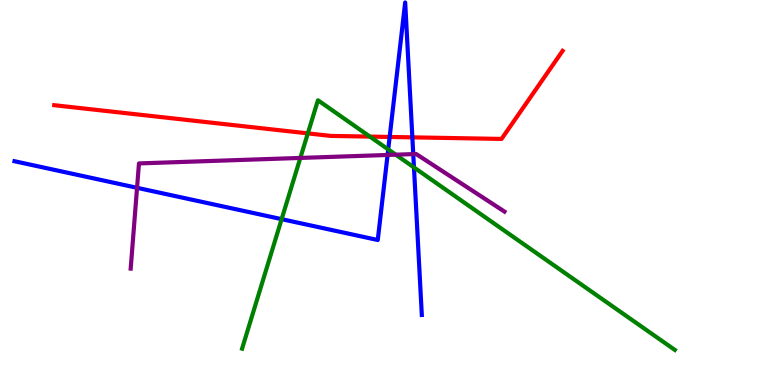[{'lines': ['blue', 'red'], 'intersections': [{'x': 5.03, 'y': 6.44}, {'x': 5.32, 'y': 6.43}]}, {'lines': ['green', 'red'], 'intersections': [{'x': 3.97, 'y': 6.54}, {'x': 4.77, 'y': 6.45}]}, {'lines': ['purple', 'red'], 'intersections': []}, {'lines': ['blue', 'green'], 'intersections': [{'x': 3.63, 'y': 4.31}, {'x': 5.01, 'y': 6.12}, {'x': 5.34, 'y': 5.65}]}, {'lines': ['blue', 'purple'], 'intersections': [{'x': 1.77, 'y': 5.12}, {'x': 5.0, 'y': 5.97}, {'x': 5.33, 'y': 6.0}]}, {'lines': ['green', 'purple'], 'intersections': [{'x': 3.88, 'y': 5.9}, {'x': 5.11, 'y': 5.98}]}]